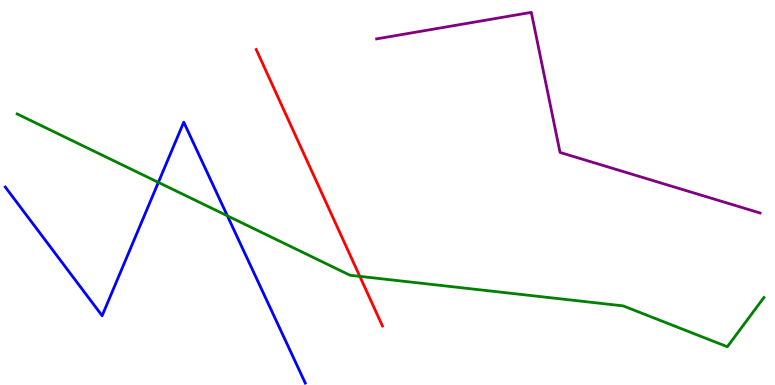[{'lines': ['blue', 'red'], 'intersections': []}, {'lines': ['green', 'red'], 'intersections': [{'x': 4.64, 'y': 2.82}]}, {'lines': ['purple', 'red'], 'intersections': []}, {'lines': ['blue', 'green'], 'intersections': [{'x': 2.04, 'y': 5.26}, {'x': 2.93, 'y': 4.39}]}, {'lines': ['blue', 'purple'], 'intersections': []}, {'lines': ['green', 'purple'], 'intersections': []}]